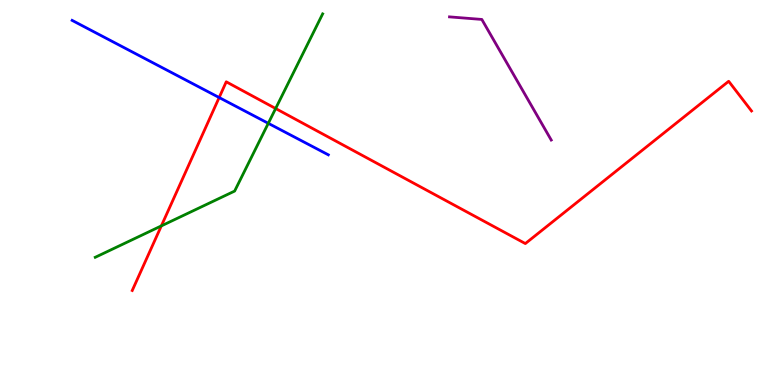[{'lines': ['blue', 'red'], 'intersections': [{'x': 2.83, 'y': 7.47}]}, {'lines': ['green', 'red'], 'intersections': [{'x': 2.08, 'y': 4.13}, {'x': 3.56, 'y': 7.18}]}, {'lines': ['purple', 'red'], 'intersections': []}, {'lines': ['blue', 'green'], 'intersections': [{'x': 3.46, 'y': 6.8}]}, {'lines': ['blue', 'purple'], 'intersections': []}, {'lines': ['green', 'purple'], 'intersections': []}]